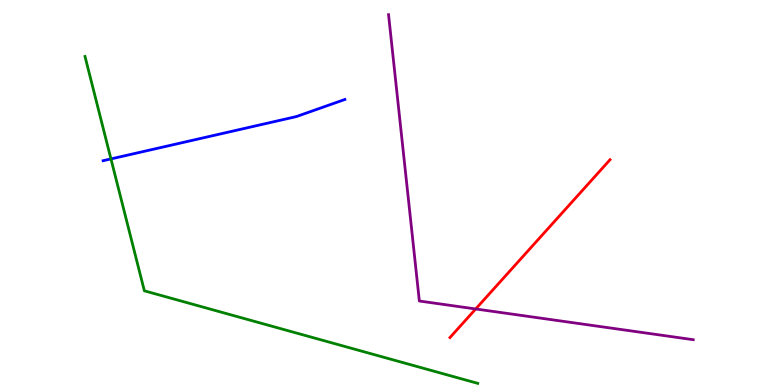[{'lines': ['blue', 'red'], 'intersections': []}, {'lines': ['green', 'red'], 'intersections': []}, {'lines': ['purple', 'red'], 'intersections': [{'x': 6.14, 'y': 1.97}]}, {'lines': ['blue', 'green'], 'intersections': [{'x': 1.43, 'y': 5.87}]}, {'lines': ['blue', 'purple'], 'intersections': []}, {'lines': ['green', 'purple'], 'intersections': []}]